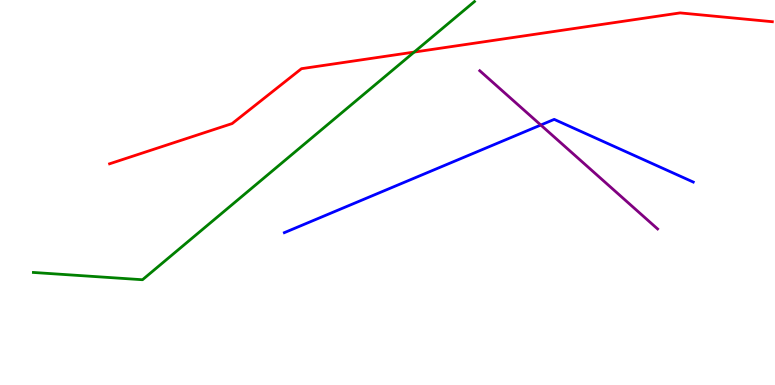[{'lines': ['blue', 'red'], 'intersections': []}, {'lines': ['green', 'red'], 'intersections': [{'x': 5.34, 'y': 8.65}]}, {'lines': ['purple', 'red'], 'intersections': []}, {'lines': ['blue', 'green'], 'intersections': []}, {'lines': ['blue', 'purple'], 'intersections': [{'x': 6.98, 'y': 6.75}]}, {'lines': ['green', 'purple'], 'intersections': []}]